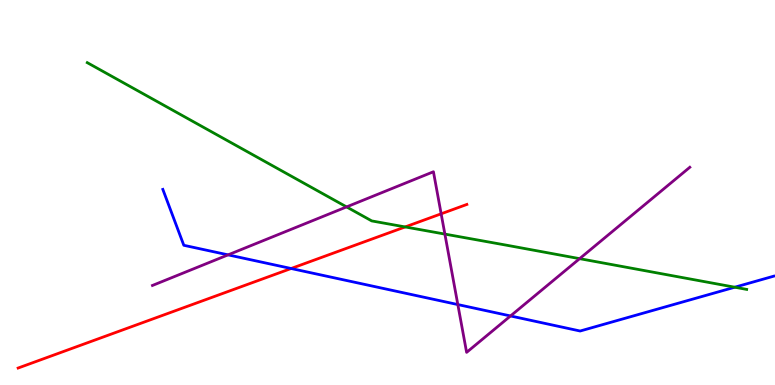[{'lines': ['blue', 'red'], 'intersections': [{'x': 3.76, 'y': 3.03}]}, {'lines': ['green', 'red'], 'intersections': [{'x': 5.23, 'y': 4.11}]}, {'lines': ['purple', 'red'], 'intersections': [{'x': 5.69, 'y': 4.45}]}, {'lines': ['blue', 'green'], 'intersections': [{'x': 9.48, 'y': 2.54}]}, {'lines': ['blue', 'purple'], 'intersections': [{'x': 2.94, 'y': 3.38}, {'x': 5.91, 'y': 2.09}, {'x': 6.59, 'y': 1.79}]}, {'lines': ['green', 'purple'], 'intersections': [{'x': 4.47, 'y': 4.63}, {'x': 5.74, 'y': 3.92}, {'x': 7.48, 'y': 3.28}]}]